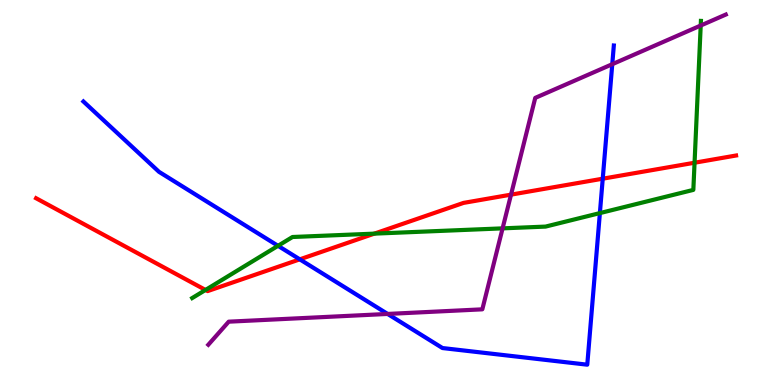[{'lines': ['blue', 'red'], 'intersections': [{'x': 3.87, 'y': 3.26}, {'x': 7.78, 'y': 5.36}]}, {'lines': ['green', 'red'], 'intersections': [{'x': 2.65, 'y': 2.47}, {'x': 4.83, 'y': 3.93}, {'x': 8.96, 'y': 5.77}]}, {'lines': ['purple', 'red'], 'intersections': [{'x': 6.59, 'y': 4.94}]}, {'lines': ['blue', 'green'], 'intersections': [{'x': 3.59, 'y': 3.62}, {'x': 7.74, 'y': 4.46}]}, {'lines': ['blue', 'purple'], 'intersections': [{'x': 5.0, 'y': 1.85}, {'x': 7.9, 'y': 8.33}]}, {'lines': ['green', 'purple'], 'intersections': [{'x': 6.49, 'y': 4.07}, {'x': 9.04, 'y': 9.34}]}]